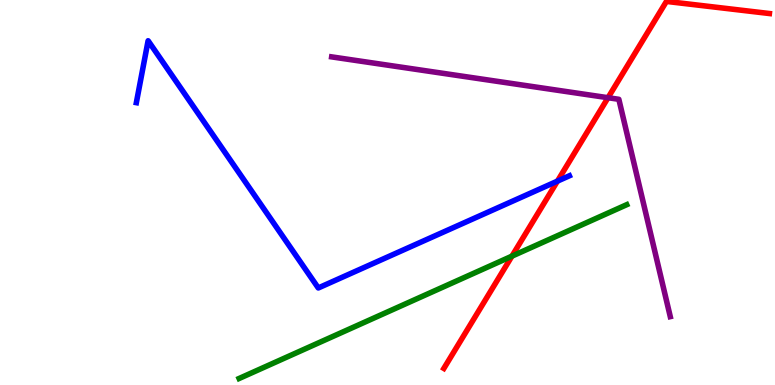[{'lines': ['blue', 'red'], 'intersections': [{'x': 7.19, 'y': 5.3}]}, {'lines': ['green', 'red'], 'intersections': [{'x': 6.61, 'y': 3.35}]}, {'lines': ['purple', 'red'], 'intersections': [{'x': 7.85, 'y': 7.46}]}, {'lines': ['blue', 'green'], 'intersections': []}, {'lines': ['blue', 'purple'], 'intersections': []}, {'lines': ['green', 'purple'], 'intersections': []}]